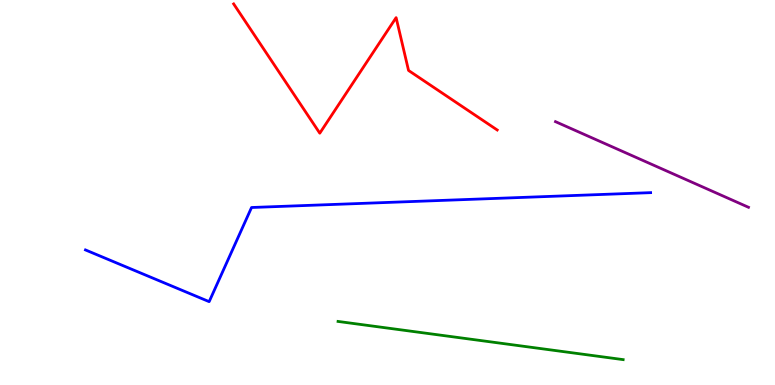[{'lines': ['blue', 'red'], 'intersections': []}, {'lines': ['green', 'red'], 'intersections': []}, {'lines': ['purple', 'red'], 'intersections': []}, {'lines': ['blue', 'green'], 'intersections': []}, {'lines': ['blue', 'purple'], 'intersections': []}, {'lines': ['green', 'purple'], 'intersections': []}]